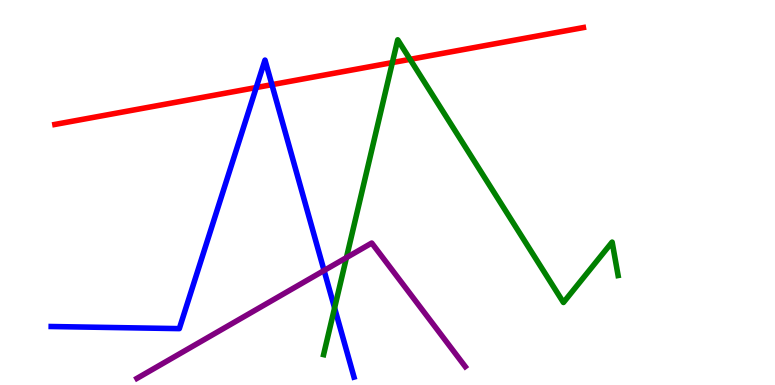[{'lines': ['blue', 'red'], 'intersections': [{'x': 3.31, 'y': 7.73}, {'x': 3.51, 'y': 7.8}]}, {'lines': ['green', 'red'], 'intersections': [{'x': 5.06, 'y': 8.37}, {'x': 5.29, 'y': 8.46}]}, {'lines': ['purple', 'red'], 'intersections': []}, {'lines': ['blue', 'green'], 'intersections': [{'x': 4.32, 'y': 2.0}]}, {'lines': ['blue', 'purple'], 'intersections': [{'x': 4.18, 'y': 2.97}]}, {'lines': ['green', 'purple'], 'intersections': [{'x': 4.47, 'y': 3.31}]}]